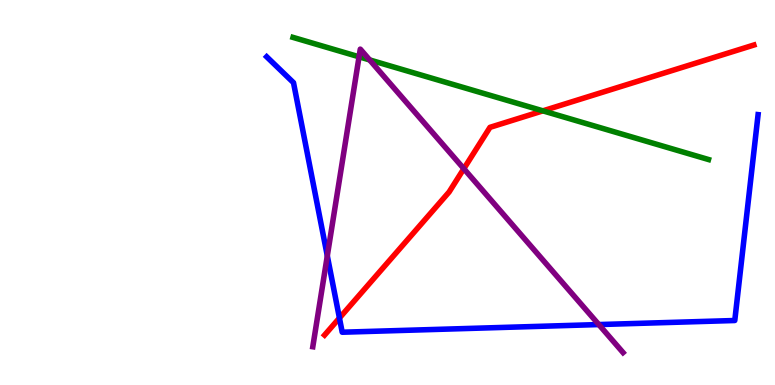[{'lines': ['blue', 'red'], 'intersections': [{'x': 4.38, 'y': 1.74}]}, {'lines': ['green', 'red'], 'intersections': [{'x': 7.01, 'y': 7.12}]}, {'lines': ['purple', 'red'], 'intersections': [{'x': 5.98, 'y': 5.62}]}, {'lines': ['blue', 'green'], 'intersections': []}, {'lines': ['blue', 'purple'], 'intersections': [{'x': 4.22, 'y': 3.35}, {'x': 7.73, 'y': 1.57}]}, {'lines': ['green', 'purple'], 'intersections': [{'x': 4.63, 'y': 8.52}, {'x': 4.77, 'y': 8.44}]}]